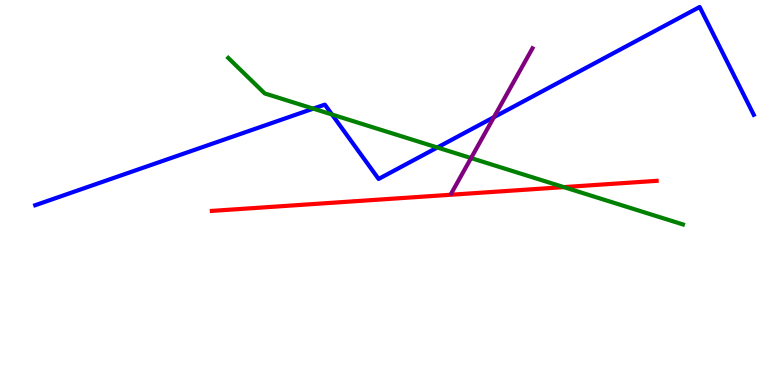[{'lines': ['blue', 'red'], 'intersections': []}, {'lines': ['green', 'red'], 'intersections': [{'x': 7.27, 'y': 5.14}]}, {'lines': ['purple', 'red'], 'intersections': []}, {'lines': ['blue', 'green'], 'intersections': [{'x': 4.04, 'y': 7.18}, {'x': 4.28, 'y': 7.03}, {'x': 5.64, 'y': 6.17}]}, {'lines': ['blue', 'purple'], 'intersections': [{'x': 6.37, 'y': 6.96}]}, {'lines': ['green', 'purple'], 'intersections': [{'x': 6.08, 'y': 5.89}]}]